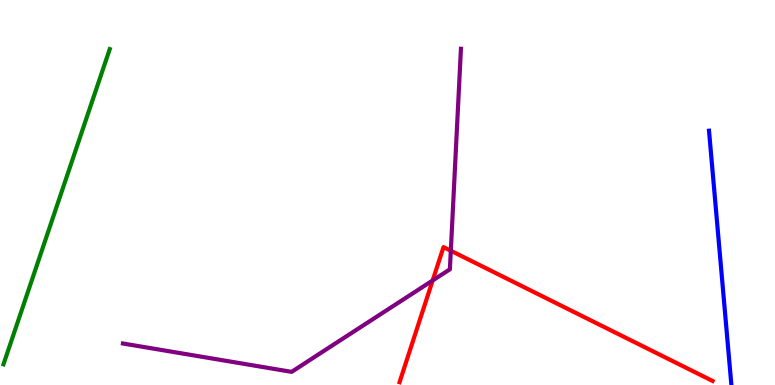[{'lines': ['blue', 'red'], 'intersections': []}, {'lines': ['green', 'red'], 'intersections': []}, {'lines': ['purple', 'red'], 'intersections': [{'x': 5.58, 'y': 2.71}, {'x': 5.82, 'y': 3.49}]}, {'lines': ['blue', 'green'], 'intersections': []}, {'lines': ['blue', 'purple'], 'intersections': []}, {'lines': ['green', 'purple'], 'intersections': []}]